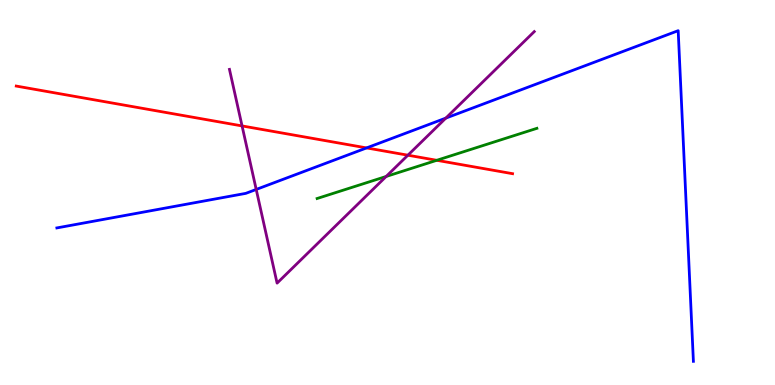[{'lines': ['blue', 'red'], 'intersections': [{'x': 4.73, 'y': 6.16}]}, {'lines': ['green', 'red'], 'intersections': [{'x': 5.64, 'y': 5.84}]}, {'lines': ['purple', 'red'], 'intersections': [{'x': 3.12, 'y': 6.73}, {'x': 5.26, 'y': 5.97}]}, {'lines': ['blue', 'green'], 'intersections': []}, {'lines': ['blue', 'purple'], 'intersections': [{'x': 3.31, 'y': 5.08}, {'x': 5.75, 'y': 6.93}]}, {'lines': ['green', 'purple'], 'intersections': [{'x': 4.98, 'y': 5.42}]}]